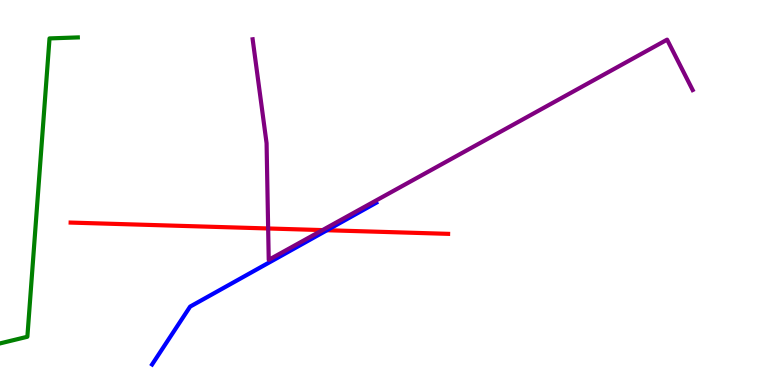[{'lines': ['blue', 'red'], 'intersections': [{'x': 4.22, 'y': 4.02}]}, {'lines': ['green', 'red'], 'intersections': []}, {'lines': ['purple', 'red'], 'intersections': [{'x': 3.46, 'y': 4.07}, {'x': 4.16, 'y': 4.02}]}, {'lines': ['blue', 'green'], 'intersections': []}, {'lines': ['blue', 'purple'], 'intersections': []}, {'lines': ['green', 'purple'], 'intersections': []}]